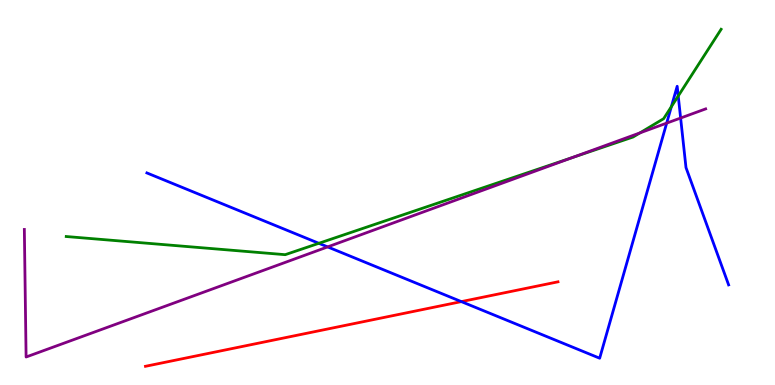[{'lines': ['blue', 'red'], 'intersections': [{'x': 5.95, 'y': 2.17}]}, {'lines': ['green', 'red'], 'intersections': []}, {'lines': ['purple', 'red'], 'intersections': []}, {'lines': ['blue', 'green'], 'intersections': [{'x': 4.11, 'y': 3.68}, {'x': 8.66, 'y': 7.23}, {'x': 8.75, 'y': 7.51}]}, {'lines': ['blue', 'purple'], 'intersections': [{'x': 4.23, 'y': 3.59}, {'x': 8.6, 'y': 6.8}, {'x': 8.78, 'y': 6.93}]}, {'lines': ['green', 'purple'], 'intersections': [{'x': 7.39, 'y': 5.91}, {'x': 8.26, 'y': 6.55}]}]